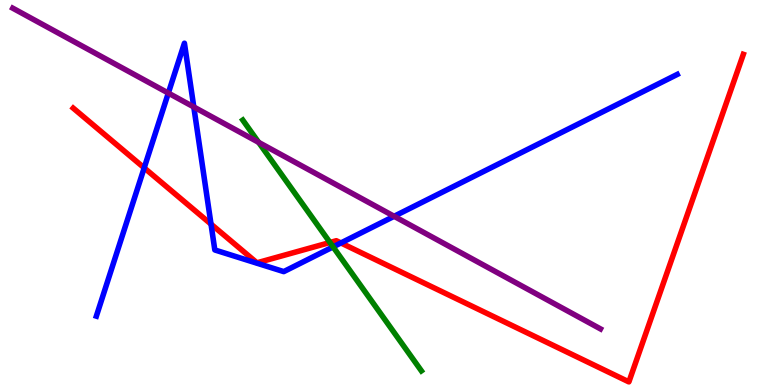[{'lines': ['blue', 'red'], 'intersections': [{'x': 1.86, 'y': 5.64}, {'x': 2.72, 'y': 4.18}, {'x': 4.4, 'y': 3.69}]}, {'lines': ['green', 'red'], 'intersections': [{'x': 4.26, 'y': 3.7}]}, {'lines': ['purple', 'red'], 'intersections': []}, {'lines': ['blue', 'green'], 'intersections': [{'x': 4.3, 'y': 3.59}]}, {'lines': ['blue', 'purple'], 'intersections': [{'x': 2.17, 'y': 7.58}, {'x': 2.5, 'y': 7.22}, {'x': 5.09, 'y': 4.38}]}, {'lines': ['green', 'purple'], 'intersections': [{'x': 3.34, 'y': 6.3}]}]